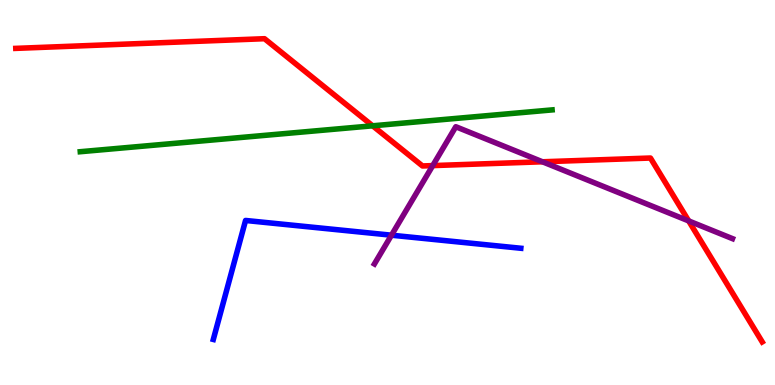[{'lines': ['blue', 'red'], 'intersections': []}, {'lines': ['green', 'red'], 'intersections': [{'x': 4.81, 'y': 6.73}]}, {'lines': ['purple', 'red'], 'intersections': [{'x': 5.58, 'y': 5.7}, {'x': 7.0, 'y': 5.8}, {'x': 8.89, 'y': 4.26}]}, {'lines': ['blue', 'green'], 'intersections': []}, {'lines': ['blue', 'purple'], 'intersections': [{'x': 5.05, 'y': 3.89}]}, {'lines': ['green', 'purple'], 'intersections': []}]